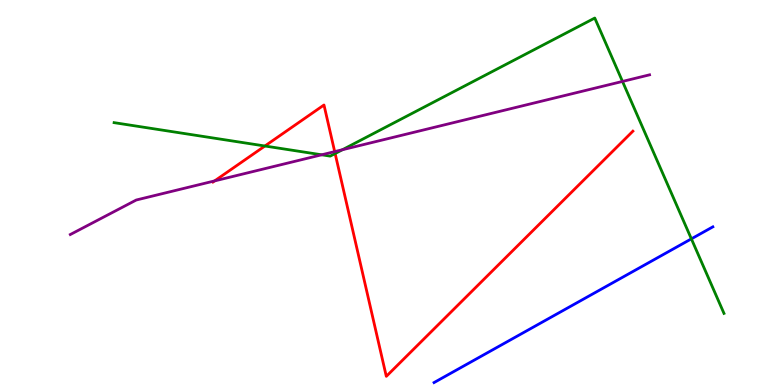[{'lines': ['blue', 'red'], 'intersections': []}, {'lines': ['green', 'red'], 'intersections': [{'x': 3.42, 'y': 6.21}, {'x': 4.32, 'y': 6.01}]}, {'lines': ['purple', 'red'], 'intersections': [{'x': 2.77, 'y': 5.3}, {'x': 4.32, 'y': 6.06}]}, {'lines': ['blue', 'green'], 'intersections': [{'x': 8.92, 'y': 3.8}]}, {'lines': ['blue', 'purple'], 'intersections': []}, {'lines': ['green', 'purple'], 'intersections': [{'x': 4.15, 'y': 5.98}, {'x': 4.42, 'y': 6.11}, {'x': 8.03, 'y': 7.88}]}]